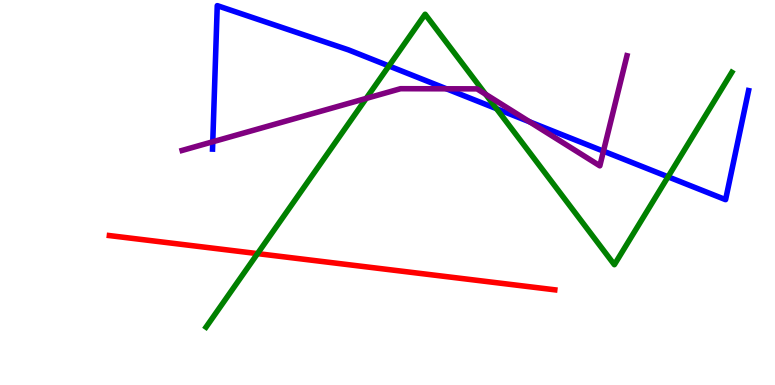[{'lines': ['blue', 'red'], 'intersections': []}, {'lines': ['green', 'red'], 'intersections': [{'x': 3.32, 'y': 3.41}]}, {'lines': ['purple', 'red'], 'intersections': []}, {'lines': ['blue', 'green'], 'intersections': [{'x': 5.02, 'y': 8.29}, {'x': 6.41, 'y': 7.18}, {'x': 8.62, 'y': 5.41}]}, {'lines': ['blue', 'purple'], 'intersections': [{'x': 2.75, 'y': 6.32}, {'x': 5.76, 'y': 7.69}, {'x': 6.83, 'y': 6.84}, {'x': 7.79, 'y': 6.07}]}, {'lines': ['green', 'purple'], 'intersections': [{'x': 4.73, 'y': 7.44}, {'x': 6.27, 'y': 7.55}]}]